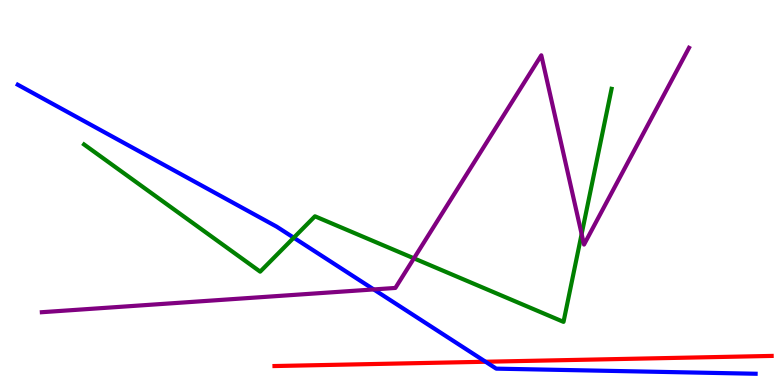[{'lines': ['blue', 'red'], 'intersections': [{'x': 6.27, 'y': 0.604}]}, {'lines': ['green', 'red'], 'intersections': []}, {'lines': ['purple', 'red'], 'intersections': []}, {'lines': ['blue', 'green'], 'intersections': [{'x': 3.79, 'y': 3.83}]}, {'lines': ['blue', 'purple'], 'intersections': [{'x': 4.82, 'y': 2.48}]}, {'lines': ['green', 'purple'], 'intersections': [{'x': 5.34, 'y': 3.29}, {'x': 7.5, 'y': 3.92}]}]